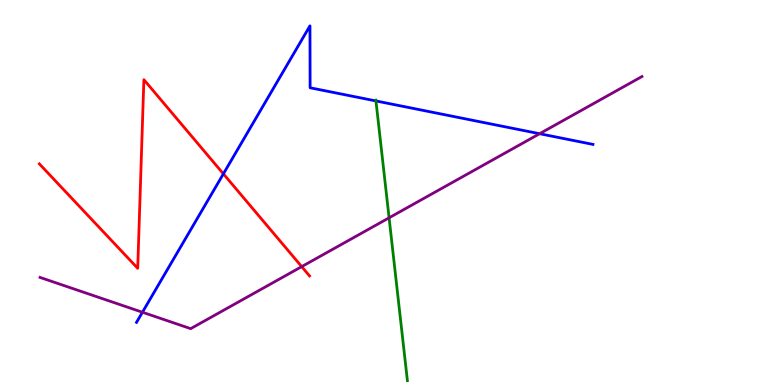[{'lines': ['blue', 'red'], 'intersections': [{'x': 2.88, 'y': 5.48}]}, {'lines': ['green', 'red'], 'intersections': []}, {'lines': ['purple', 'red'], 'intersections': [{'x': 3.89, 'y': 3.07}]}, {'lines': ['blue', 'green'], 'intersections': [{'x': 4.85, 'y': 7.38}]}, {'lines': ['blue', 'purple'], 'intersections': [{'x': 1.84, 'y': 1.89}, {'x': 6.96, 'y': 6.53}]}, {'lines': ['green', 'purple'], 'intersections': [{'x': 5.02, 'y': 4.34}]}]